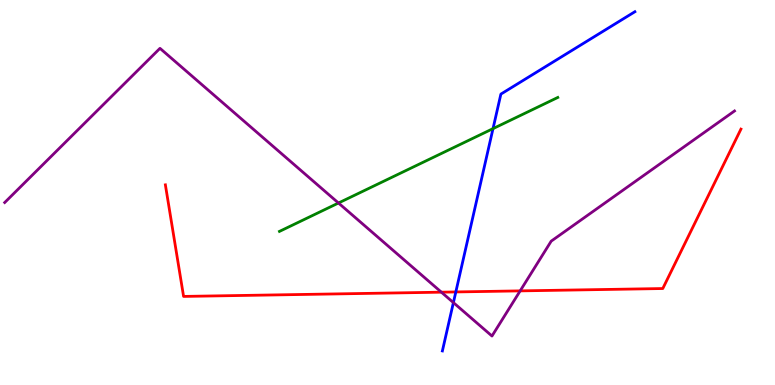[{'lines': ['blue', 'red'], 'intersections': [{'x': 5.88, 'y': 2.42}]}, {'lines': ['green', 'red'], 'intersections': []}, {'lines': ['purple', 'red'], 'intersections': [{'x': 5.7, 'y': 2.41}, {'x': 6.71, 'y': 2.44}]}, {'lines': ['blue', 'green'], 'intersections': [{'x': 6.36, 'y': 6.66}]}, {'lines': ['blue', 'purple'], 'intersections': [{'x': 5.85, 'y': 2.14}]}, {'lines': ['green', 'purple'], 'intersections': [{'x': 4.37, 'y': 4.73}]}]